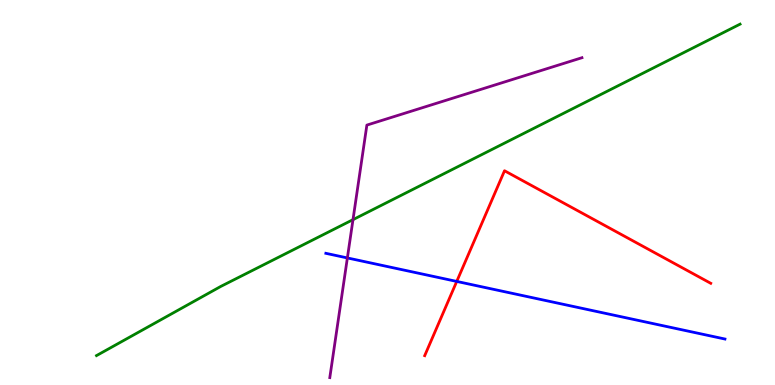[{'lines': ['blue', 'red'], 'intersections': [{'x': 5.89, 'y': 2.69}]}, {'lines': ['green', 'red'], 'intersections': []}, {'lines': ['purple', 'red'], 'intersections': []}, {'lines': ['blue', 'green'], 'intersections': []}, {'lines': ['blue', 'purple'], 'intersections': [{'x': 4.48, 'y': 3.3}]}, {'lines': ['green', 'purple'], 'intersections': [{'x': 4.55, 'y': 4.29}]}]